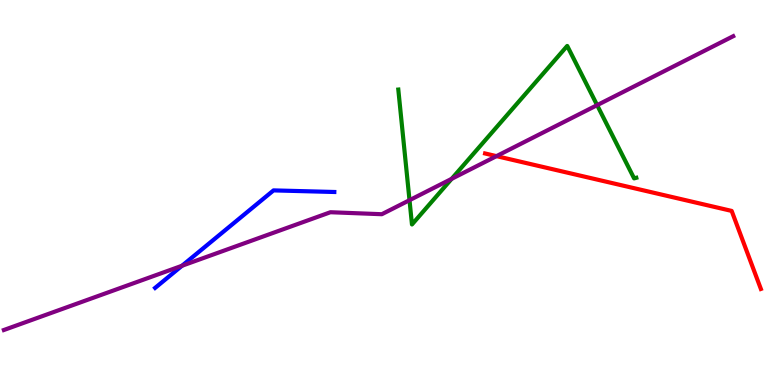[{'lines': ['blue', 'red'], 'intersections': []}, {'lines': ['green', 'red'], 'intersections': []}, {'lines': ['purple', 'red'], 'intersections': [{'x': 6.41, 'y': 5.94}]}, {'lines': ['blue', 'green'], 'intersections': []}, {'lines': ['blue', 'purple'], 'intersections': [{'x': 2.35, 'y': 3.1}]}, {'lines': ['green', 'purple'], 'intersections': [{'x': 5.28, 'y': 4.8}, {'x': 5.83, 'y': 5.35}, {'x': 7.7, 'y': 7.27}]}]